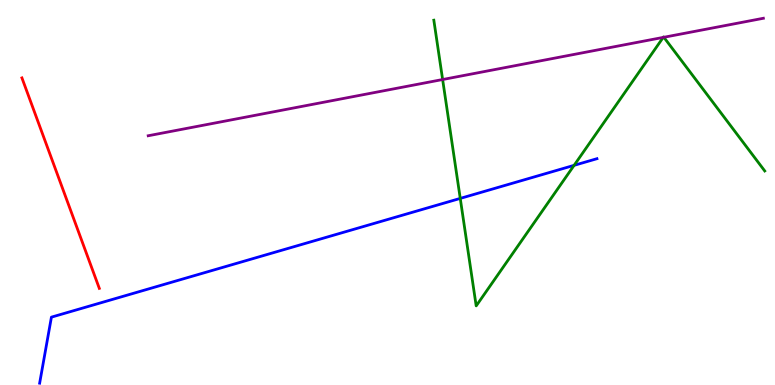[{'lines': ['blue', 'red'], 'intersections': []}, {'lines': ['green', 'red'], 'intersections': []}, {'lines': ['purple', 'red'], 'intersections': []}, {'lines': ['blue', 'green'], 'intersections': [{'x': 5.94, 'y': 4.85}, {'x': 7.41, 'y': 5.71}]}, {'lines': ['blue', 'purple'], 'intersections': []}, {'lines': ['green', 'purple'], 'intersections': [{'x': 5.71, 'y': 7.93}, {'x': 8.56, 'y': 9.03}, {'x': 8.57, 'y': 9.03}]}]